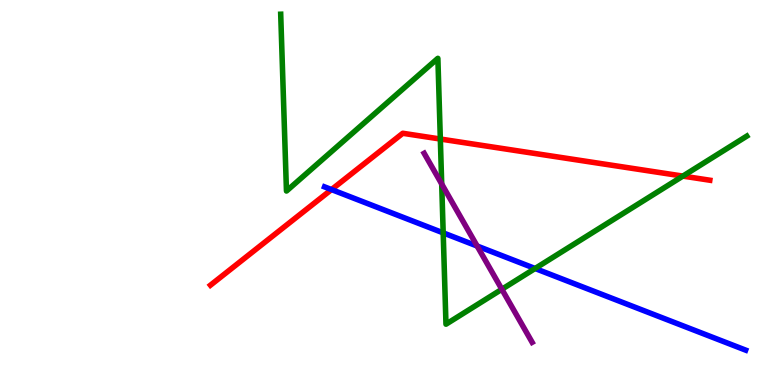[{'lines': ['blue', 'red'], 'intersections': [{'x': 4.28, 'y': 5.08}]}, {'lines': ['green', 'red'], 'intersections': [{'x': 5.68, 'y': 6.39}, {'x': 8.81, 'y': 5.43}]}, {'lines': ['purple', 'red'], 'intersections': []}, {'lines': ['blue', 'green'], 'intersections': [{'x': 5.72, 'y': 3.95}, {'x': 6.9, 'y': 3.03}]}, {'lines': ['blue', 'purple'], 'intersections': [{'x': 6.16, 'y': 3.61}]}, {'lines': ['green', 'purple'], 'intersections': [{'x': 5.7, 'y': 5.22}, {'x': 6.48, 'y': 2.49}]}]